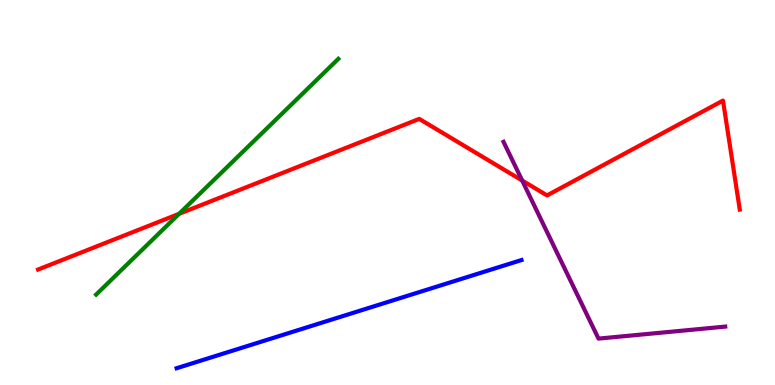[{'lines': ['blue', 'red'], 'intersections': []}, {'lines': ['green', 'red'], 'intersections': [{'x': 2.31, 'y': 4.45}]}, {'lines': ['purple', 'red'], 'intersections': [{'x': 6.74, 'y': 5.31}]}, {'lines': ['blue', 'green'], 'intersections': []}, {'lines': ['blue', 'purple'], 'intersections': []}, {'lines': ['green', 'purple'], 'intersections': []}]